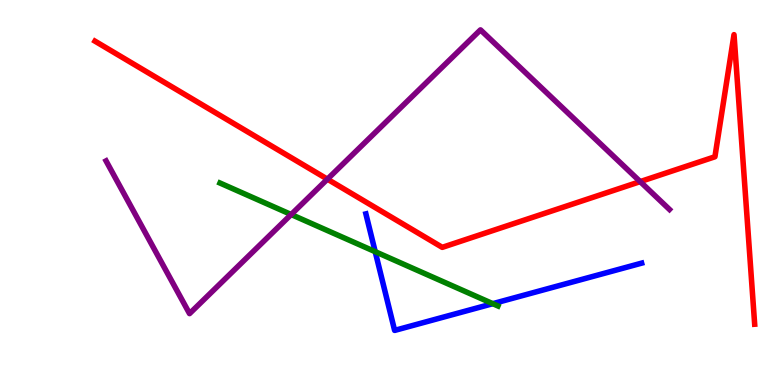[{'lines': ['blue', 'red'], 'intersections': []}, {'lines': ['green', 'red'], 'intersections': []}, {'lines': ['purple', 'red'], 'intersections': [{'x': 4.22, 'y': 5.35}, {'x': 8.26, 'y': 5.28}]}, {'lines': ['blue', 'green'], 'intersections': [{'x': 4.84, 'y': 3.46}, {'x': 6.36, 'y': 2.11}]}, {'lines': ['blue', 'purple'], 'intersections': []}, {'lines': ['green', 'purple'], 'intersections': [{'x': 3.76, 'y': 4.43}]}]